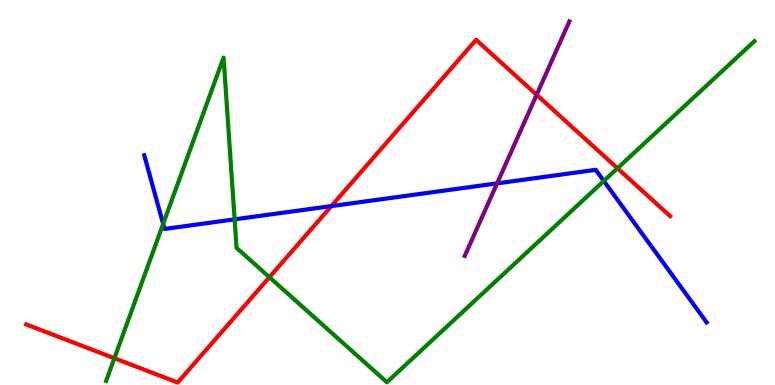[{'lines': ['blue', 'red'], 'intersections': [{'x': 4.28, 'y': 4.65}]}, {'lines': ['green', 'red'], 'intersections': [{'x': 1.48, 'y': 0.695}, {'x': 3.48, 'y': 2.8}, {'x': 7.97, 'y': 5.63}]}, {'lines': ['purple', 'red'], 'intersections': [{'x': 6.92, 'y': 7.54}]}, {'lines': ['blue', 'green'], 'intersections': [{'x': 2.11, 'y': 4.18}, {'x': 3.03, 'y': 4.3}, {'x': 7.79, 'y': 5.3}]}, {'lines': ['blue', 'purple'], 'intersections': [{'x': 6.41, 'y': 5.24}]}, {'lines': ['green', 'purple'], 'intersections': []}]